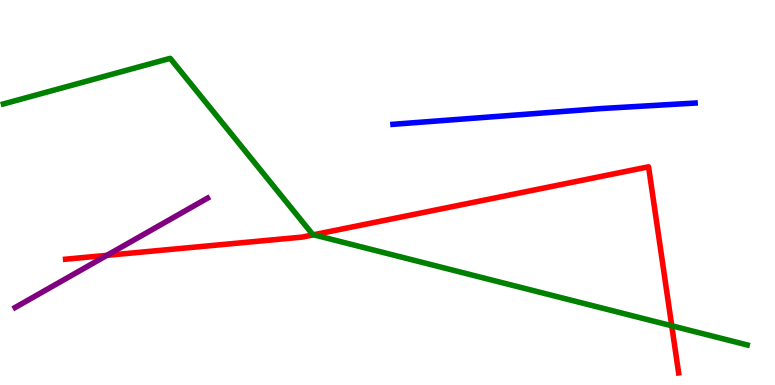[{'lines': ['blue', 'red'], 'intersections': []}, {'lines': ['green', 'red'], 'intersections': [{'x': 4.05, 'y': 3.9}, {'x': 8.67, 'y': 1.54}]}, {'lines': ['purple', 'red'], 'intersections': [{'x': 1.38, 'y': 3.37}]}, {'lines': ['blue', 'green'], 'intersections': []}, {'lines': ['blue', 'purple'], 'intersections': []}, {'lines': ['green', 'purple'], 'intersections': []}]